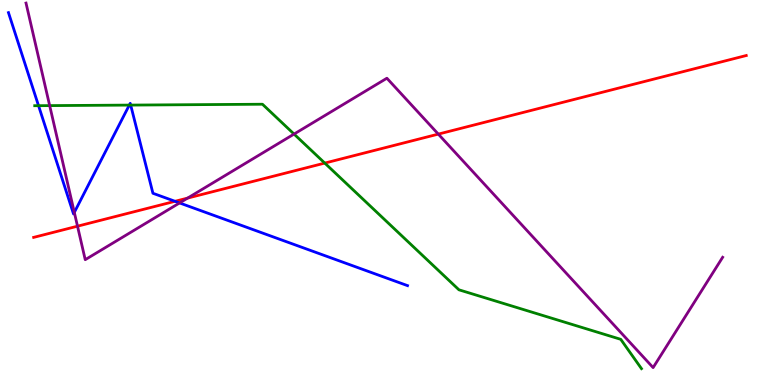[{'lines': ['blue', 'red'], 'intersections': [{'x': 2.26, 'y': 4.77}]}, {'lines': ['green', 'red'], 'intersections': [{'x': 4.19, 'y': 5.76}]}, {'lines': ['purple', 'red'], 'intersections': [{'x': 1.0, 'y': 4.12}, {'x': 2.42, 'y': 4.85}, {'x': 5.66, 'y': 6.52}]}, {'lines': ['blue', 'green'], 'intersections': [{'x': 0.497, 'y': 7.25}, {'x': 1.67, 'y': 7.27}, {'x': 1.69, 'y': 7.27}]}, {'lines': ['blue', 'purple'], 'intersections': [{'x': 0.959, 'y': 4.48}, {'x': 2.32, 'y': 4.73}]}, {'lines': ['green', 'purple'], 'intersections': [{'x': 0.641, 'y': 7.26}, {'x': 3.79, 'y': 6.52}]}]